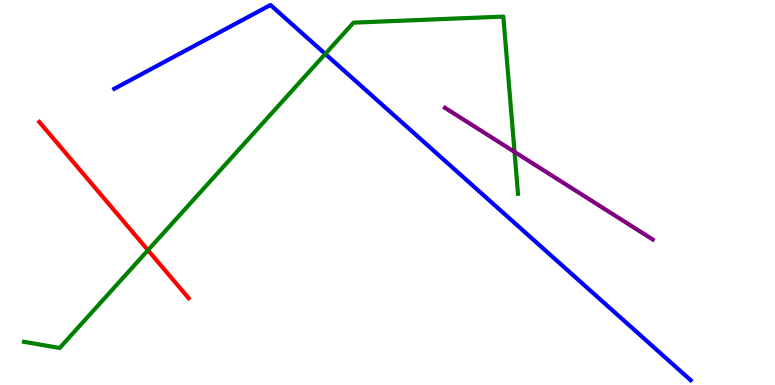[{'lines': ['blue', 'red'], 'intersections': []}, {'lines': ['green', 'red'], 'intersections': [{'x': 1.91, 'y': 3.5}]}, {'lines': ['purple', 'red'], 'intersections': []}, {'lines': ['blue', 'green'], 'intersections': [{'x': 4.2, 'y': 8.6}]}, {'lines': ['blue', 'purple'], 'intersections': []}, {'lines': ['green', 'purple'], 'intersections': [{'x': 6.64, 'y': 6.05}]}]